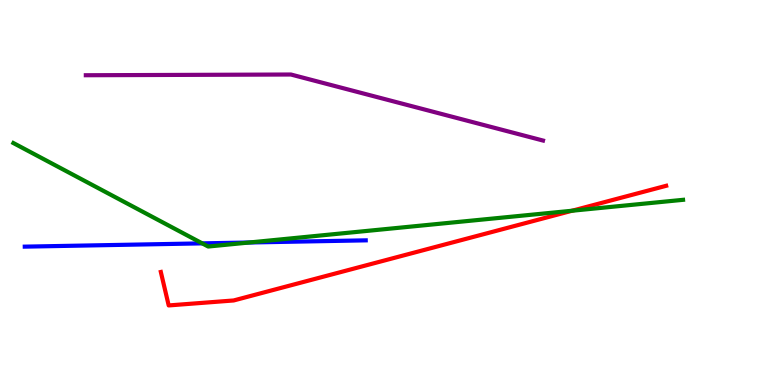[{'lines': ['blue', 'red'], 'intersections': []}, {'lines': ['green', 'red'], 'intersections': [{'x': 7.38, 'y': 4.53}]}, {'lines': ['purple', 'red'], 'intersections': []}, {'lines': ['blue', 'green'], 'intersections': [{'x': 2.61, 'y': 3.68}, {'x': 3.22, 'y': 3.7}]}, {'lines': ['blue', 'purple'], 'intersections': []}, {'lines': ['green', 'purple'], 'intersections': []}]